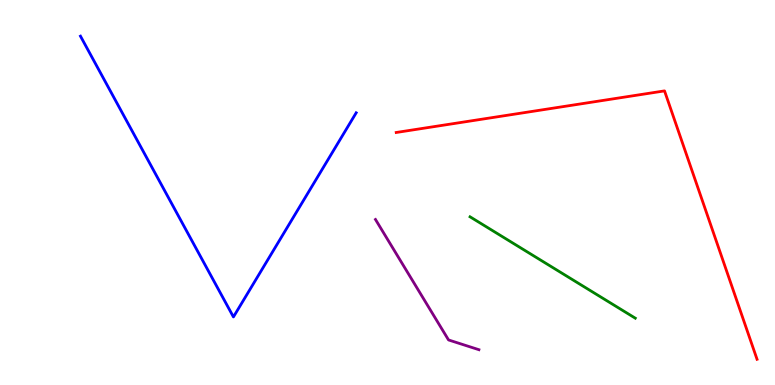[{'lines': ['blue', 'red'], 'intersections': []}, {'lines': ['green', 'red'], 'intersections': []}, {'lines': ['purple', 'red'], 'intersections': []}, {'lines': ['blue', 'green'], 'intersections': []}, {'lines': ['blue', 'purple'], 'intersections': []}, {'lines': ['green', 'purple'], 'intersections': []}]